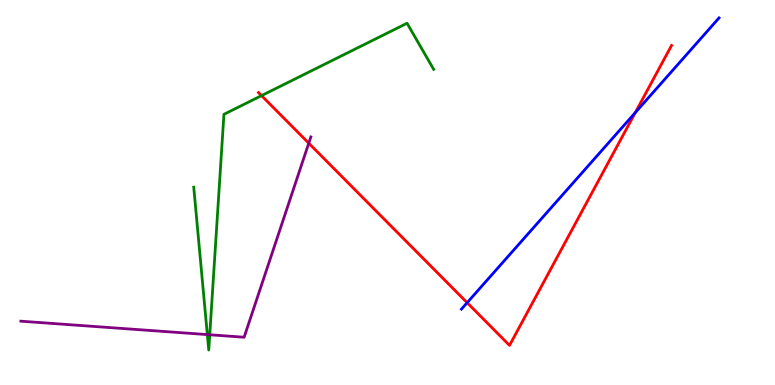[{'lines': ['blue', 'red'], 'intersections': [{'x': 6.03, 'y': 2.14}, {'x': 8.2, 'y': 7.07}]}, {'lines': ['green', 'red'], 'intersections': [{'x': 3.37, 'y': 7.52}]}, {'lines': ['purple', 'red'], 'intersections': [{'x': 3.98, 'y': 6.28}]}, {'lines': ['blue', 'green'], 'intersections': []}, {'lines': ['blue', 'purple'], 'intersections': []}, {'lines': ['green', 'purple'], 'intersections': [{'x': 2.68, 'y': 1.31}, {'x': 2.71, 'y': 1.3}]}]